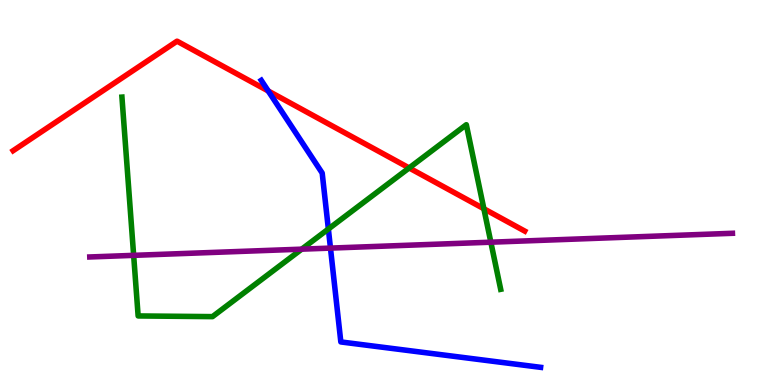[{'lines': ['blue', 'red'], 'intersections': [{'x': 3.46, 'y': 7.64}]}, {'lines': ['green', 'red'], 'intersections': [{'x': 5.28, 'y': 5.64}, {'x': 6.24, 'y': 4.58}]}, {'lines': ['purple', 'red'], 'intersections': []}, {'lines': ['blue', 'green'], 'intersections': [{'x': 4.24, 'y': 4.05}]}, {'lines': ['blue', 'purple'], 'intersections': [{'x': 4.26, 'y': 3.56}]}, {'lines': ['green', 'purple'], 'intersections': [{'x': 1.72, 'y': 3.37}, {'x': 3.89, 'y': 3.53}, {'x': 6.33, 'y': 3.71}]}]